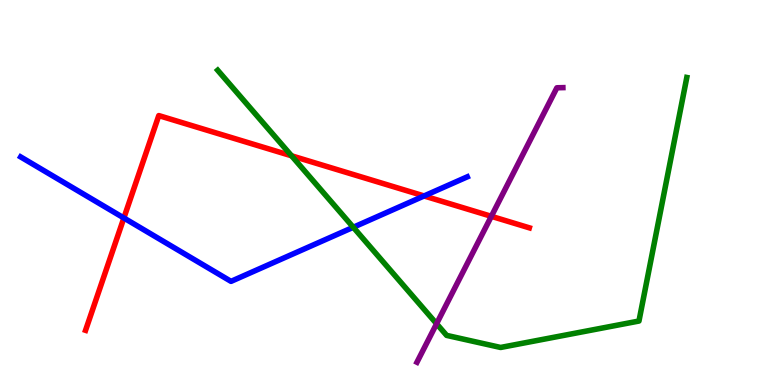[{'lines': ['blue', 'red'], 'intersections': [{'x': 1.6, 'y': 4.34}, {'x': 5.47, 'y': 4.91}]}, {'lines': ['green', 'red'], 'intersections': [{'x': 3.76, 'y': 5.95}]}, {'lines': ['purple', 'red'], 'intersections': [{'x': 6.34, 'y': 4.38}]}, {'lines': ['blue', 'green'], 'intersections': [{'x': 4.56, 'y': 4.1}]}, {'lines': ['blue', 'purple'], 'intersections': []}, {'lines': ['green', 'purple'], 'intersections': [{'x': 5.63, 'y': 1.59}]}]